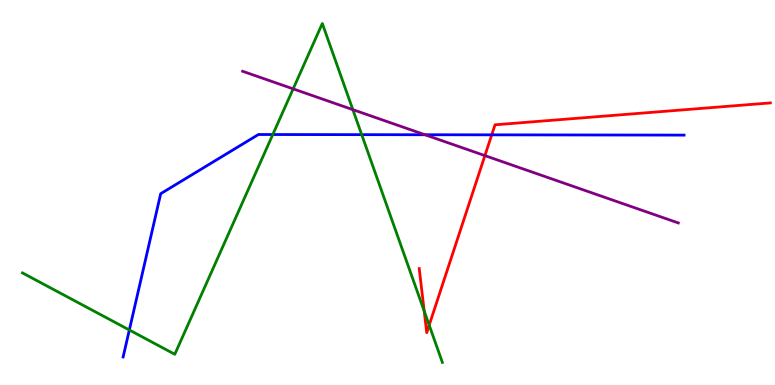[{'lines': ['blue', 'red'], 'intersections': [{'x': 6.34, 'y': 6.5}]}, {'lines': ['green', 'red'], 'intersections': [{'x': 5.47, 'y': 1.92}, {'x': 5.54, 'y': 1.55}]}, {'lines': ['purple', 'red'], 'intersections': [{'x': 6.26, 'y': 5.96}]}, {'lines': ['blue', 'green'], 'intersections': [{'x': 1.67, 'y': 1.43}, {'x': 3.52, 'y': 6.51}, {'x': 4.67, 'y': 6.5}]}, {'lines': ['blue', 'purple'], 'intersections': [{'x': 5.48, 'y': 6.5}]}, {'lines': ['green', 'purple'], 'intersections': [{'x': 3.78, 'y': 7.69}, {'x': 4.55, 'y': 7.15}]}]